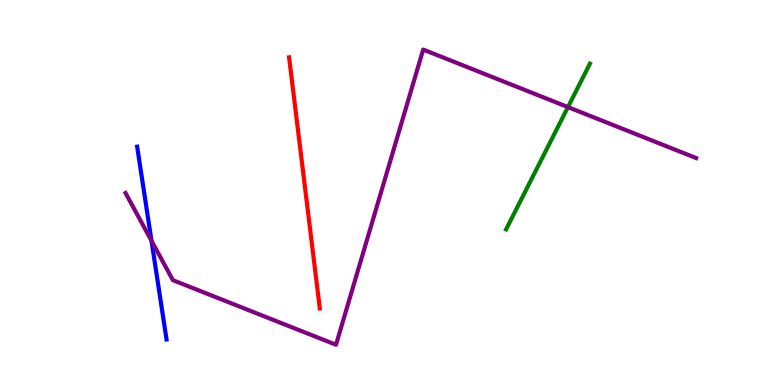[{'lines': ['blue', 'red'], 'intersections': []}, {'lines': ['green', 'red'], 'intersections': []}, {'lines': ['purple', 'red'], 'intersections': []}, {'lines': ['blue', 'green'], 'intersections': []}, {'lines': ['blue', 'purple'], 'intersections': [{'x': 1.95, 'y': 3.75}]}, {'lines': ['green', 'purple'], 'intersections': [{'x': 7.33, 'y': 7.22}]}]